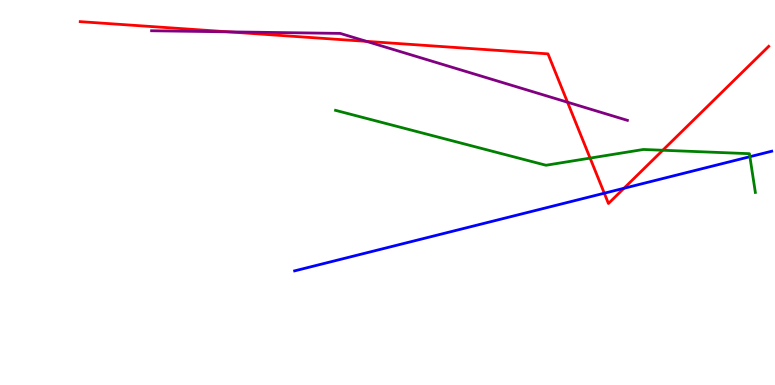[{'lines': ['blue', 'red'], 'intersections': [{'x': 7.8, 'y': 4.98}, {'x': 8.05, 'y': 5.11}]}, {'lines': ['green', 'red'], 'intersections': [{'x': 7.61, 'y': 5.89}, {'x': 8.55, 'y': 6.1}]}, {'lines': ['purple', 'red'], 'intersections': [{'x': 2.94, 'y': 9.17}, {'x': 4.73, 'y': 8.93}, {'x': 7.32, 'y': 7.34}]}, {'lines': ['blue', 'green'], 'intersections': [{'x': 9.68, 'y': 5.93}]}, {'lines': ['blue', 'purple'], 'intersections': []}, {'lines': ['green', 'purple'], 'intersections': []}]